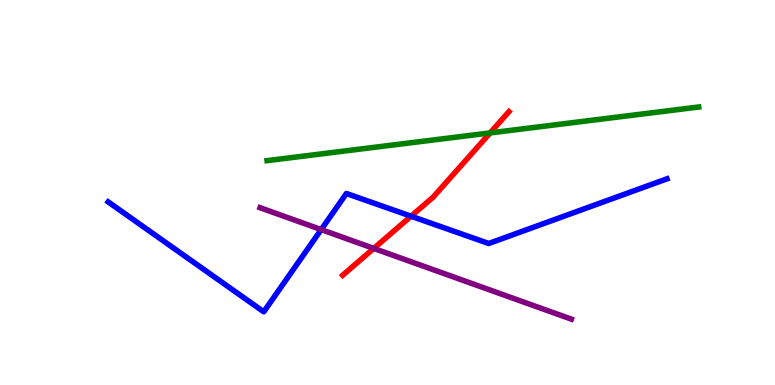[{'lines': ['blue', 'red'], 'intersections': [{'x': 5.3, 'y': 4.38}]}, {'lines': ['green', 'red'], 'intersections': [{'x': 6.32, 'y': 6.55}]}, {'lines': ['purple', 'red'], 'intersections': [{'x': 4.82, 'y': 3.55}]}, {'lines': ['blue', 'green'], 'intersections': []}, {'lines': ['blue', 'purple'], 'intersections': [{'x': 4.14, 'y': 4.04}]}, {'lines': ['green', 'purple'], 'intersections': []}]